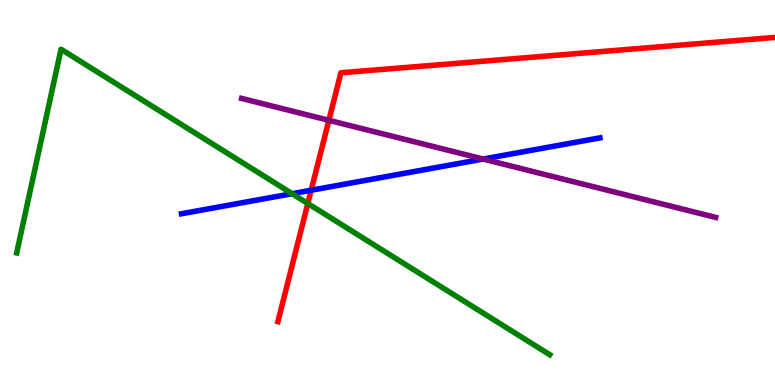[{'lines': ['blue', 'red'], 'intersections': [{'x': 4.02, 'y': 5.06}]}, {'lines': ['green', 'red'], 'intersections': [{'x': 3.97, 'y': 4.71}]}, {'lines': ['purple', 'red'], 'intersections': [{'x': 4.24, 'y': 6.87}]}, {'lines': ['blue', 'green'], 'intersections': [{'x': 3.77, 'y': 4.97}]}, {'lines': ['blue', 'purple'], 'intersections': [{'x': 6.23, 'y': 5.87}]}, {'lines': ['green', 'purple'], 'intersections': []}]